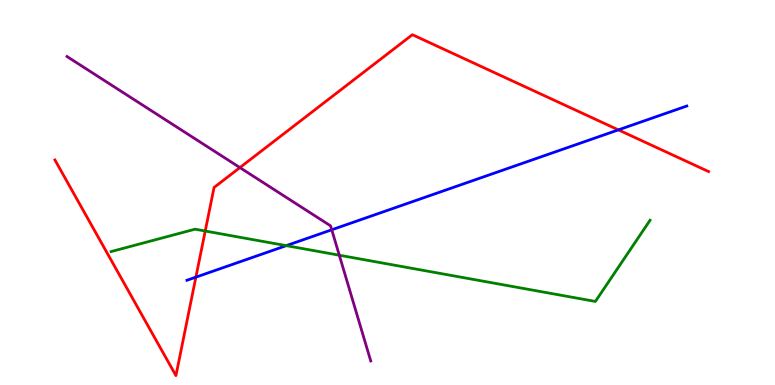[{'lines': ['blue', 'red'], 'intersections': [{'x': 2.53, 'y': 2.8}, {'x': 7.98, 'y': 6.63}]}, {'lines': ['green', 'red'], 'intersections': [{'x': 2.65, 'y': 4.0}]}, {'lines': ['purple', 'red'], 'intersections': [{'x': 3.1, 'y': 5.65}]}, {'lines': ['blue', 'green'], 'intersections': [{'x': 3.69, 'y': 3.62}]}, {'lines': ['blue', 'purple'], 'intersections': [{'x': 4.28, 'y': 4.03}]}, {'lines': ['green', 'purple'], 'intersections': [{'x': 4.38, 'y': 3.37}]}]